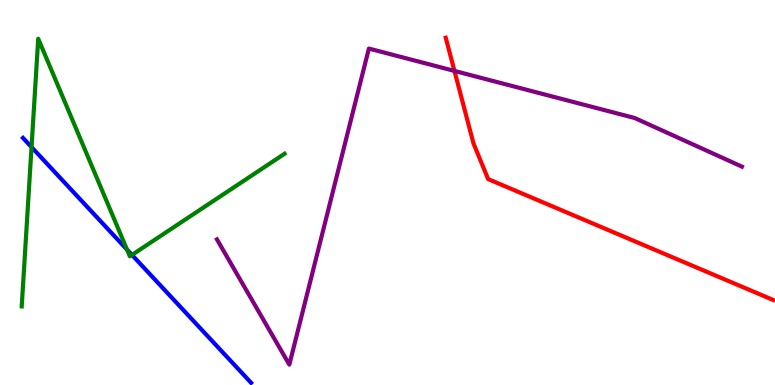[{'lines': ['blue', 'red'], 'intersections': []}, {'lines': ['green', 'red'], 'intersections': []}, {'lines': ['purple', 'red'], 'intersections': [{'x': 5.86, 'y': 8.16}]}, {'lines': ['blue', 'green'], 'intersections': [{'x': 0.407, 'y': 6.18}, {'x': 1.64, 'y': 3.52}, {'x': 1.7, 'y': 3.38}]}, {'lines': ['blue', 'purple'], 'intersections': []}, {'lines': ['green', 'purple'], 'intersections': []}]